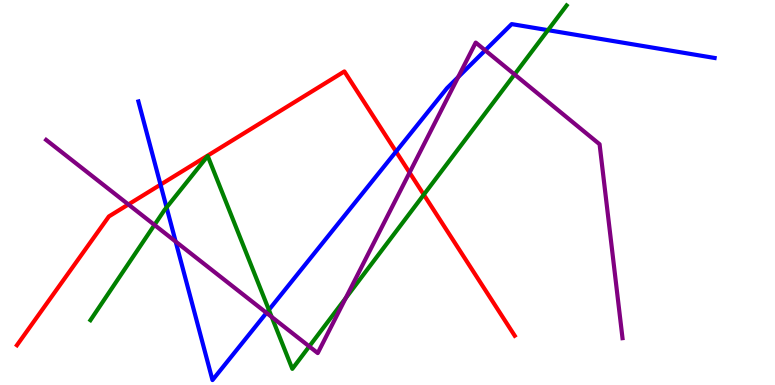[{'lines': ['blue', 'red'], 'intersections': [{'x': 2.07, 'y': 5.2}, {'x': 5.11, 'y': 6.06}]}, {'lines': ['green', 'red'], 'intersections': [{'x': 5.47, 'y': 4.94}]}, {'lines': ['purple', 'red'], 'intersections': [{'x': 1.66, 'y': 4.69}, {'x': 5.28, 'y': 5.52}]}, {'lines': ['blue', 'green'], 'intersections': [{'x': 2.15, 'y': 4.61}, {'x': 3.47, 'y': 1.95}, {'x': 7.07, 'y': 9.22}]}, {'lines': ['blue', 'purple'], 'intersections': [{'x': 2.27, 'y': 3.73}, {'x': 3.44, 'y': 1.87}, {'x': 5.91, 'y': 8.0}, {'x': 6.26, 'y': 8.69}]}, {'lines': ['green', 'purple'], 'intersections': [{'x': 1.99, 'y': 4.16}, {'x': 3.51, 'y': 1.77}, {'x': 3.99, 'y': 1.0}, {'x': 4.46, 'y': 2.26}, {'x': 6.64, 'y': 8.07}]}]